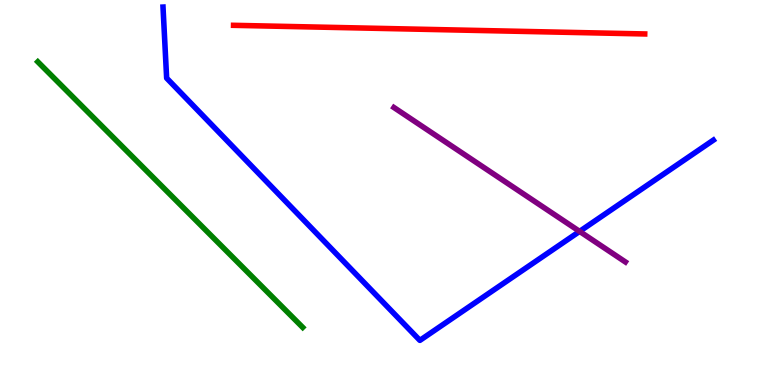[{'lines': ['blue', 'red'], 'intersections': []}, {'lines': ['green', 'red'], 'intersections': []}, {'lines': ['purple', 'red'], 'intersections': []}, {'lines': ['blue', 'green'], 'intersections': []}, {'lines': ['blue', 'purple'], 'intersections': [{'x': 7.48, 'y': 3.99}]}, {'lines': ['green', 'purple'], 'intersections': []}]